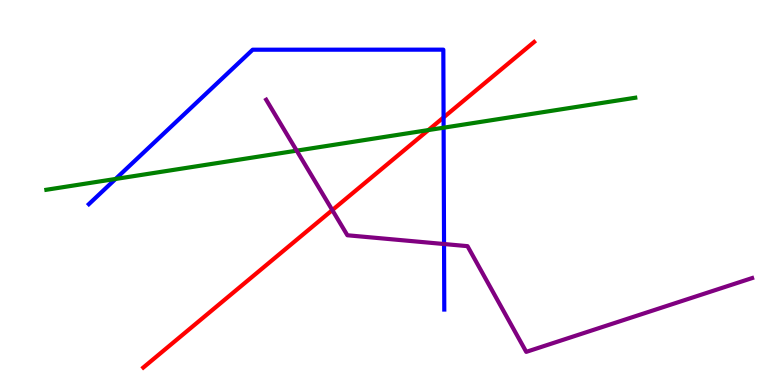[{'lines': ['blue', 'red'], 'intersections': [{'x': 5.72, 'y': 6.95}]}, {'lines': ['green', 'red'], 'intersections': [{'x': 5.53, 'y': 6.62}]}, {'lines': ['purple', 'red'], 'intersections': [{'x': 4.29, 'y': 4.54}]}, {'lines': ['blue', 'green'], 'intersections': [{'x': 1.49, 'y': 5.35}, {'x': 5.72, 'y': 6.68}]}, {'lines': ['blue', 'purple'], 'intersections': [{'x': 5.73, 'y': 3.66}]}, {'lines': ['green', 'purple'], 'intersections': [{'x': 3.83, 'y': 6.09}]}]